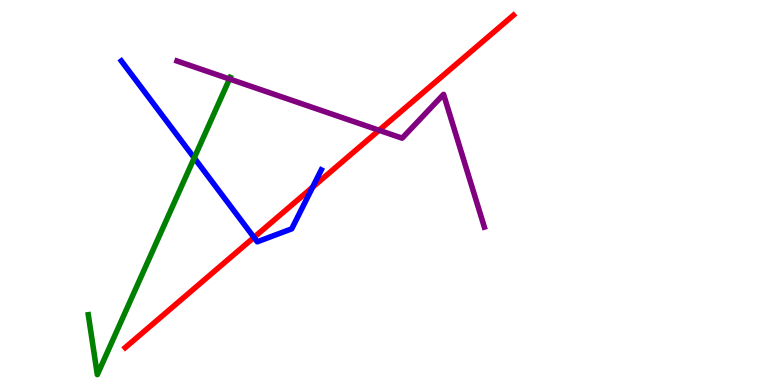[{'lines': ['blue', 'red'], 'intersections': [{'x': 3.28, 'y': 3.83}, {'x': 4.03, 'y': 5.14}]}, {'lines': ['green', 'red'], 'intersections': []}, {'lines': ['purple', 'red'], 'intersections': [{'x': 4.89, 'y': 6.62}]}, {'lines': ['blue', 'green'], 'intersections': [{'x': 2.51, 'y': 5.9}]}, {'lines': ['blue', 'purple'], 'intersections': []}, {'lines': ['green', 'purple'], 'intersections': [{'x': 2.96, 'y': 7.95}]}]